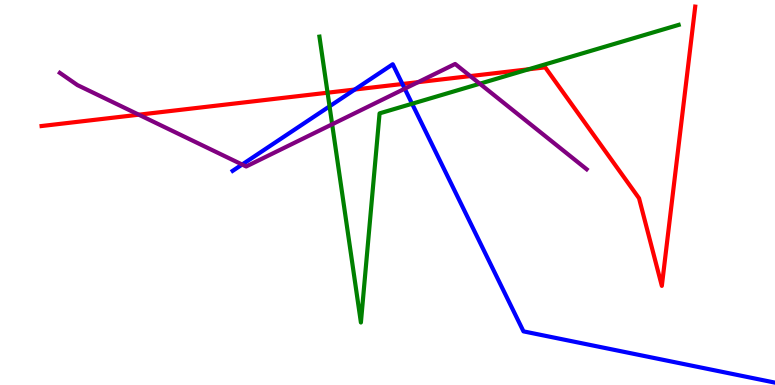[{'lines': ['blue', 'red'], 'intersections': [{'x': 4.58, 'y': 7.67}, {'x': 5.19, 'y': 7.82}]}, {'lines': ['green', 'red'], 'intersections': [{'x': 4.23, 'y': 7.59}, {'x': 6.82, 'y': 8.2}]}, {'lines': ['purple', 'red'], 'intersections': [{'x': 1.79, 'y': 7.02}, {'x': 5.39, 'y': 7.87}, {'x': 6.07, 'y': 8.02}]}, {'lines': ['blue', 'green'], 'intersections': [{'x': 4.25, 'y': 7.24}, {'x': 5.32, 'y': 7.31}]}, {'lines': ['blue', 'purple'], 'intersections': [{'x': 3.12, 'y': 5.73}, {'x': 5.22, 'y': 7.7}]}, {'lines': ['green', 'purple'], 'intersections': [{'x': 4.29, 'y': 6.77}, {'x': 6.19, 'y': 7.83}]}]